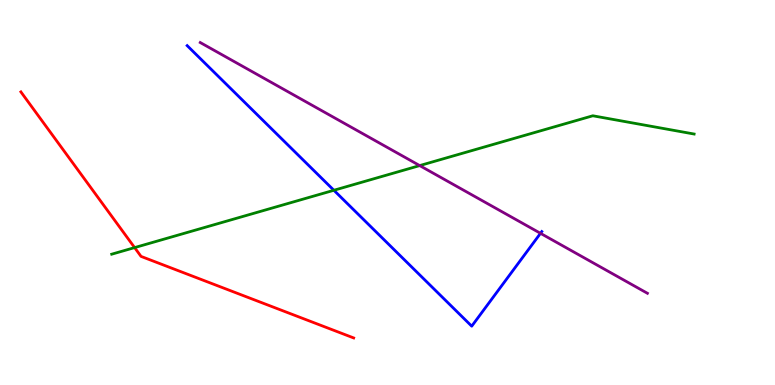[{'lines': ['blue', 'red'], 'intersections': []}, {'lines': ['green', 'red'], 'intersections': [{'x': 1.74, 'y': 3.57}]}, {'lines': ['purple', 'red'], 'intersections': []}, {'lines': ['blue', 'green'], 'intersections': [{'x': 4.31, 'y': 5.06}]}, {'lines': ['blue', 'purple'], 'intersections': [{'x': 6.97, 'y': 3.94}]}, {'lines': ['green', 'purple'], 'intersections': [{'x': 5.42, 'y': 5.7}]}]